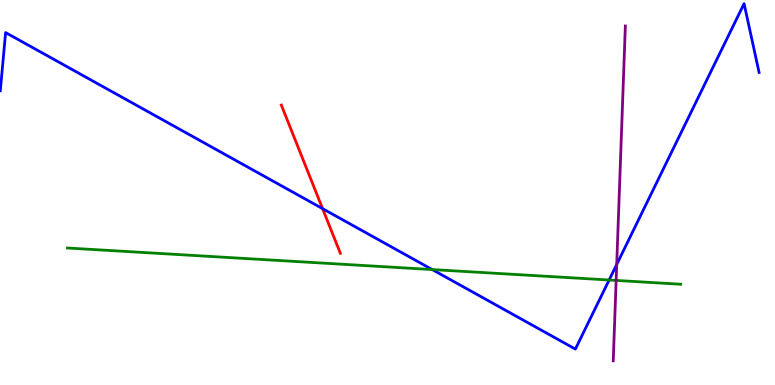[{'lines': ['blue', 'red'], 'intersections': [{'x': 4.16, 'y': 4.58}]}, {'lines': ['green', 'red'], 'intersections': []}, {'lines': ['purple', 'red'], 'intersections': []}, {'lines': ['blue', 'green'], 'intersections': [{'x': 5.58, 'y': 3.0}, {'x': 7.86, 'y': 2.73}]}, {'lines': ['blue', 'purple'], 'intersections': [{'x': 7.96, 'y': 3.13}]}, {'lines': ['green', 'purple'], 'intersections': [{'x': 7.95, 'y': 2.72}]}]